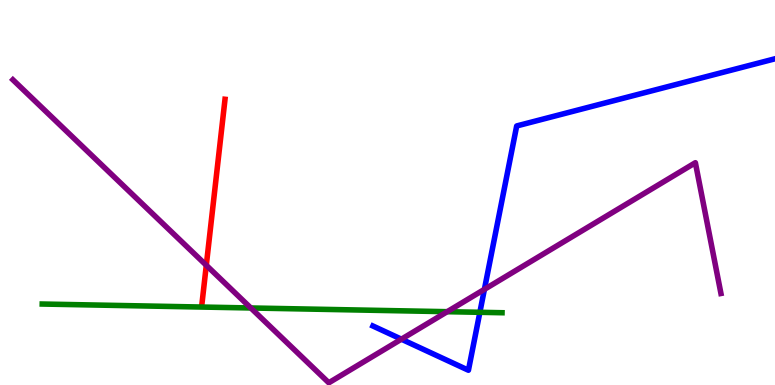[{'lines': ['blue', 'red'], 'intersections': []}, {'lines': ['green', 'red'], 'intersections': []}, {'lines': ['purple', 'red'], 'intersections': [{'x': 2.66, 'y': 3.11}]}, {'lines': ['blue', 'green'], 'intersections': [{'x': 6.19, 'y': 1.89}]}, {'lines': ['blue', 'purple'], 'intersections': [{'x': 5.18, 'y': 1.19}, {'x': 6.25, 'y': 2.48}]}, {'lines': ['green', 'purple'], 'intersections': [{'x': 3.24, 'y': 2.0}, {'x': 5.77, 'y': 1.9}]}]